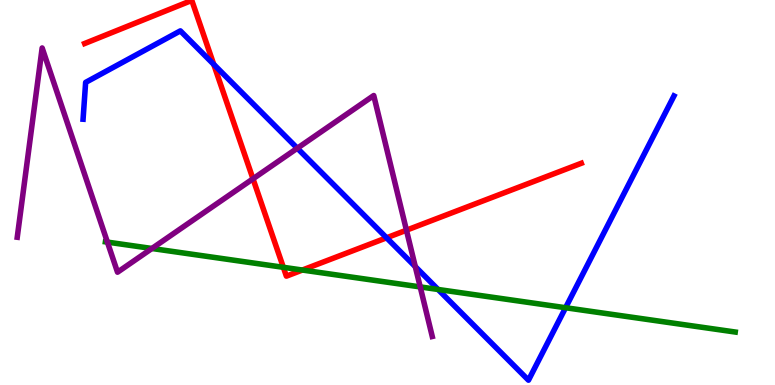[{'lines': ['blue', 'red'], 'intersections': [{'x': 2.76, 'y': 8.33}, {'x': 4.99, 'y': 3.82}]}, {'lines': ['green', 'red'], 'intersections': [{'x': 3.66, 'y': 3.06}, {'x': 3.9, 'y': 2.99}]}, {'lines': ['purple', 'red'], 'intersections': [{'x': 3.26, 'y': 5.36}, {'x': 5.24, 'y': 4.02}]}, {'lines': ['blue', 'green'], 'intersections': [{'x': 5.65, 'y': 2.48}, {'x': 7.3, 'y': 2.01}]}, {'lines': ['blue', 'purple'], 'intersections': [{'x': 3.84, 'y': 6.15}, {'x': 5.36, 'y': 3.08}]}, {'lines': ['green', 'purple'], 'intersections': [{'x': 1.39, 'y': 3.71}, {'x': 1.96, 'y': 3.55}, {'x': 5.42, 'y': 2.55}]}]